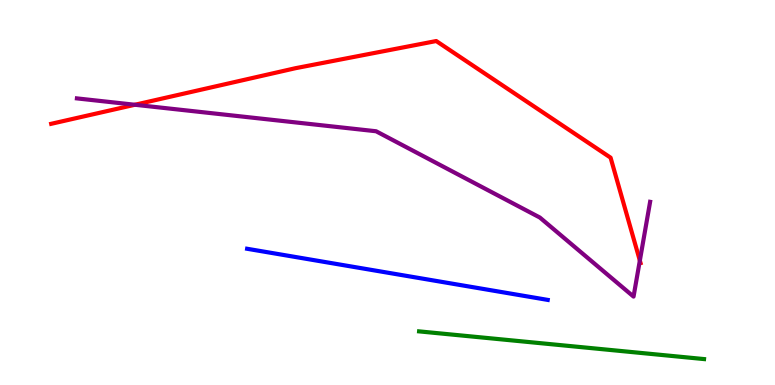[{'lines': ['blue', 'red'], 'intersections': []}, {'lines': ['green', 'red'], 'intersections': []}, {'lines': ['purple', 'red'], 'intersections': [{'x': 1.74, 'y': 7.28}, {'x': 8.26, 'y': 3.23}]}, {'lines': ['blue', 'green'], 'intersections': []}, {'lines': ['blue', 'purple'], 'intersections': []}, {'lines': ['green', 'purple'], 'intersections': []}]